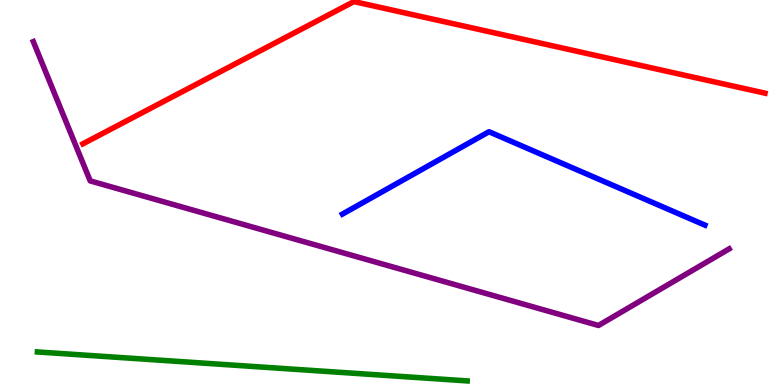[{'lines': ['blue', 'red'], 'intersections': []}, {'lines': ['green', 'red'], 'intersections': []}, {'lines': ['purple', 'red'], 'intersections': []}, {'lines': ['blue', 'green'], 'intersections': []}, {'lines': ['blue', 'purple'], 'intersections': []}, {'lines': ['green', 'purple'], 'intersections': []}]